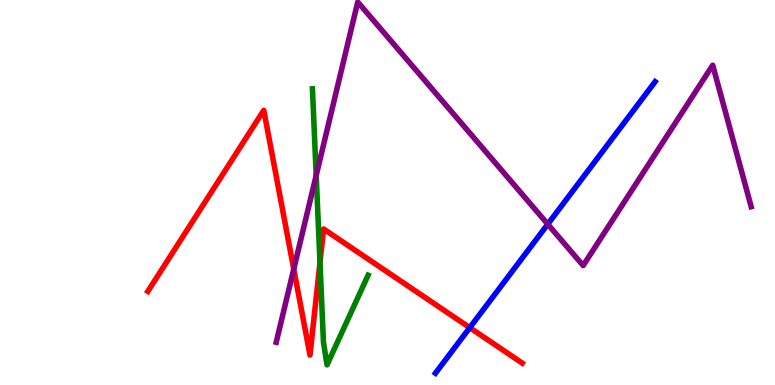[{'lines': ['blue', 'red'], 'intersections': [{'x': 6.06, 'y': 1.49}]}, {'lines': ['green', 'red'], 'intersections': [{'x': 4.13, 'y': 3.18}]}, {'lines': ['purple', 'red'], 'intersections': [{'x': 3.79, 'y': 3.01}]}, {'lines': ['blue', 'green'], 'intersections': []}, {'lines': ['blue', 'purple'], 'intersections': [{'x': 7.07, 'y': 4.18}]}, {'lines': ['green', 'purple'], 'intersections': [{'x': 4.08, 'y': 5.44}]}]